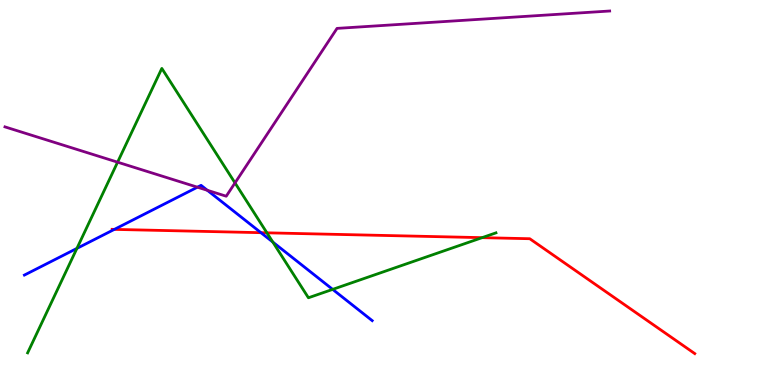[{'lines': ['blue', 'red'], 'intersections': [{'x': 1.48, 'y': 4.04}, {'x': 3.37, 'y': 3.96}]}, {'lines': ['green', 'red'], 'intersections': [{'x': 3.44, 'y': 3.95}, {'x': 6.22, 'y': 3.83}]}, {'lines': ['purple', 'red'], 'intersections': []}, {'lines': ['blue', 'green'], 'intersections': [{'x': 0.992, 'y': 3.55}, {'x': 3.52, 'y': 3.71}, {'x': 4.29, 'y': 2.48}]}, {'lines': ['blue', 'purple'], 'intersections': [{'x': 2.55, 'y': 5.14}, {'x': 2.68, 'y': 5.06}]}, {'lines': ['green', 'purple'], 'intersections': [{'x': 1.52, 'y': 5.79}, {'x': 3.03, 'y': 5.25}]}]